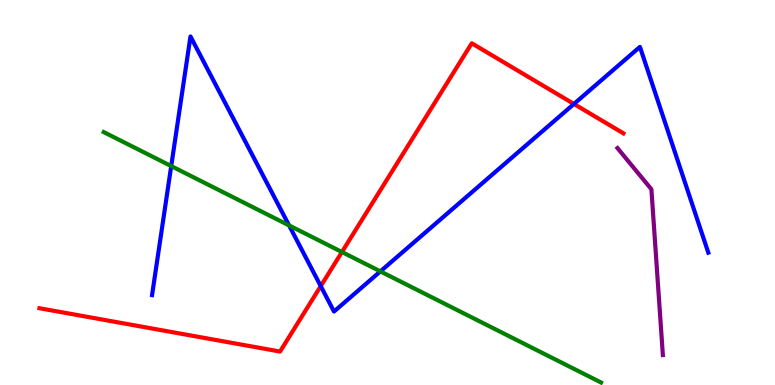[{'lines': ['blue', 'red'], 'intersections': [{'x': 4.14, 'y': 2.57}, {'x': 7.41, 'y': 7.3}]}, {'lines': ['green', 'red'], 'intersections': [{'x': 4.41, 'y': 3.45}]}, {'lines': ['purple', 'red'], 'intersections': []}, {'lines': ['blue', 'green'], 'intersections': [{'x': 2.21, 'y': 5.69}, {'x': 3.73, 'y': 4.15}, {'x': 4.91, 'y': 2.95}]}, {'lines': ['blue', 'purple'], 'intersections': []}, {'lines': ['green', 'purple'], 'intersections': []}]